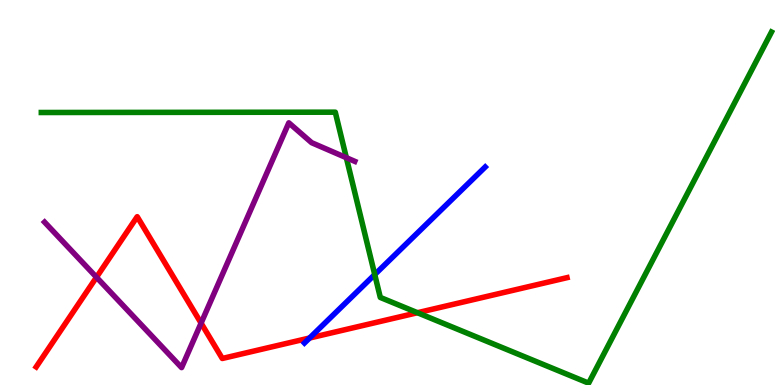[{'lines': ['blue', 'red'], 'intersections': [{'x': 3.99, 'y': 1.22}]}, {'lines': ['green', 'red'], 'intersections': [{'x': 5.39, 'y': 1.88}]}, {'lines': ['purple', 'red'], 'intersections': [{'x': 1.24, 'y': 2.8}, {'x': 2.59, 'y': 1.61}]}, {'lines': ['blue', 'green'], 'intersections': [{'x': 4.84, 'y': 2.87}]}, {'lines': ['blue', 'purple'], 'intersections': []}, {'lines': ['green', 'purple'], 'intersections': [{'x': 4.47, 'y': 5.9}]}]